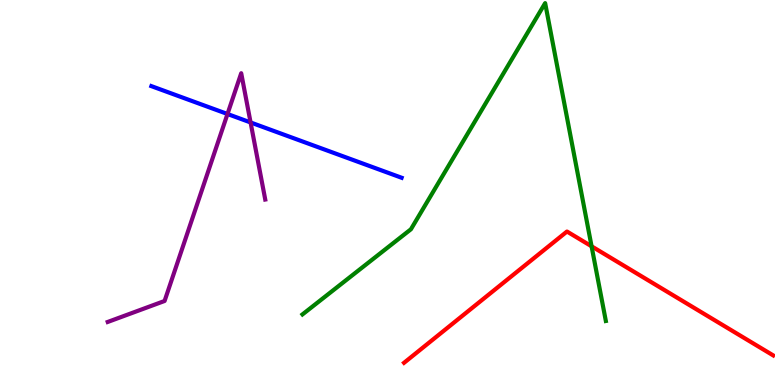[{'lines': ['blue', 'red'], 'intersections': []}, {'lines': ['green', 'red'], 'intersections': [{'x': 7.63, 'y': 3.6}]}, {'lines': ['purple', 'red'], 'intersections': []}, {'lines': ['blue', 'green'], 'intersections': []}, {'lines': ['blue', 'purple'], 'intersections': [{'x': 2.94, 'y': 7.04}, {'x': 3.23, 'y': 6.82}]}, {'lines': ['green', 'purple'], 'intersections': []}]